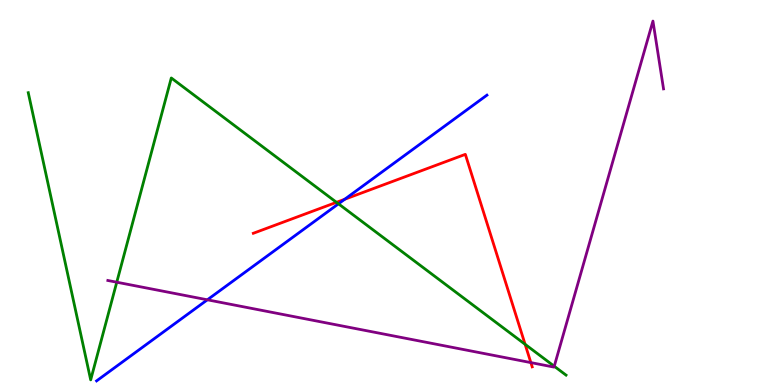[{'lines': ['blue', 'red'], 'intersections': [{'x': 4.45, 'y': 4.82}]}, {'lines': ['green', 'red'], 'intersections': [{'x': 4.34, 'y': 4.74}, {'x': 6.78, 'y': 1.06}]}, {'lines': ['purple', 'red'], 'intersections': [{'x': 6.85, 'y': 0.582}]}, {'lines': ['blue', 'green'], 'intersections': [{'x': 4.37, 'y': 4.71}]}, {'lines': ['blue', 'purple'], 'intersections': [{'x': 2.68, 'y': 2.21}]}, {'lines': ['green', 'purple'], 'intersections': [{'x': 1.51, 'y': 2.67}, {'x': 7.15, 'y': 0.487}]}]